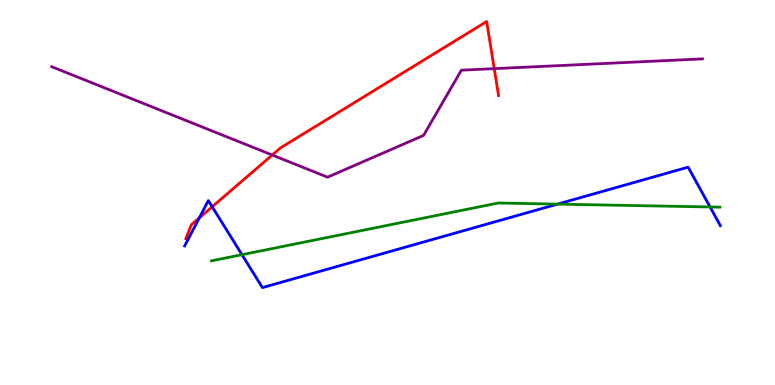[{'lines': ['blue', 'red'], 'intersections': [{'x': 2.57, 'y': 4.34}, {'x': 2.74, 'y': 4.63}]}, {'lines': ['green', 'red'], 'intersections': []}, {'lines': ['purple', 'red'], 'intersections': [{'x': 3.51, 'y': 5.97}, {'x': 6.38, 'y': 8.22}]}, {'lines': ['blue', 'green'], 'intersections': [{'x': 3.12, 'y': 3.38}, {'x': 7.19, 'y': 4.7}, {'x': 9.16, 'y': 4.62}]}, {'lines': ['blue', 'purple'], 'intersections': []}, {'lines': ['green', 'purple'], 'intersections': []}]